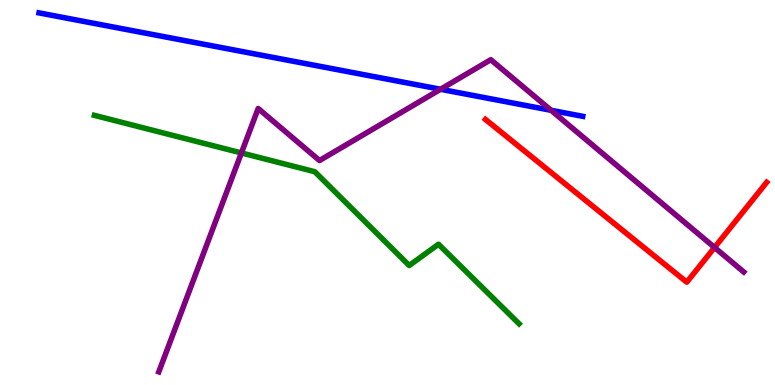[{'lines': ['blue', 'red'], 'intersections': []}, {'lines': ['green', 'red'], 'intersections': []}, {'lines': ['purple', 'red'], 'intersections': [{'x': 9.22, 'y': 3.57}]}, {'lines': ['blue', 'green'], 'intersections': []}, {'lines': ['blue', 'purple'], 'intersections': [{'x': 5.68, 'y': 7.68}, {'x': 7.11, 'y': 7.14}]}, {'lines': ['green', 'purple'], 'intersections': [{'x': 3.11, 'y': 6.03}]}]